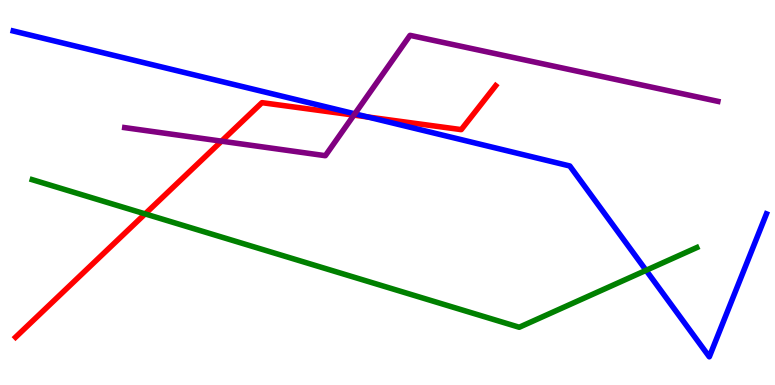[{'lines': ['blue', 'red'], 'intersections': [{'x': 4.75, 'y': 6.96}]}, {'lines': ['green', 'red'], 'intersections': [{'x': 1.87, 'y': 4.44}]}, {'lines': ['purple', 'red'], 'intersections': [{'x': 2.86, 'y': 6.33}, {'x': 4.57, 'y': 7.01}]}, {'lines': ['blue', 'green'], 'intersections': [{'x': 8.34, 'y': 2.98}]}, {'lines': ['blue', 'purple'], 'intersections': [{'x': 4.58, 'y': 7.04}]}, {'lines': ['green', 'purple'], 'intersections': []}]